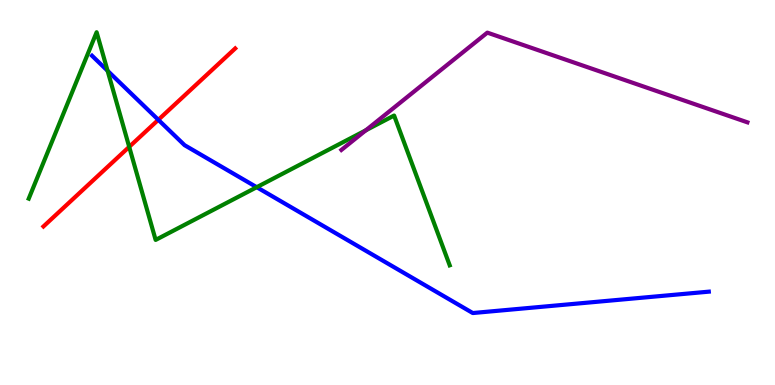[{'lines': ['blue', 'red'], 'intersections': [{'x': 2.04, 'y': 6.89}]}, {'lines': ['green', 'red'], 'intersections': [{'x': 1.67, 'y': 6.19}]}, {'lines': ['purple', 'red'], 'intersections': []}, {'lines': ['blue', 'green'], 'intersections': [{'x': 1.39, 'y': 8.16}, {'x': 3.31, 'y': 5.14}]}, {'lines': ['blue', 'purple'], 'intersections': []}, {'lines': ['green', 'purple'], 'intersections': [{'x': 4.72, 'y': 6.62}]}]